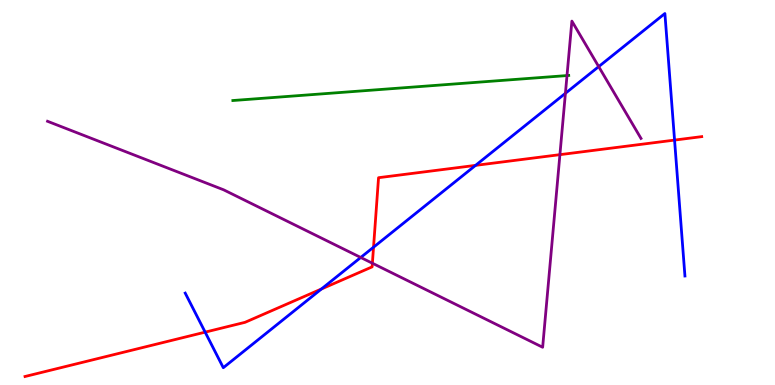[{'lines': ['blue', 'red'], 'intersections': [{'x': 2.65, 'y': 1.37}, {'x': 4.15, 'y': 2.49}, {'x': 4.82, 'y': 3.58}, {'x': 6.14, 'y': 5.7}, {'x': 8.7, 'y': 6.36}]}, {'lines': ['green', 'red'], 'intersections': []}, {'lines': ['purple', 'red'], 'intersections': [{'x': 4.8, 'y': 3.16}, {'x': 7.22, 'y': 5.98}]}, {'lines': ['blue', 'green'], 'intersections': []}, {'lines': ['blue', 'purple'], 'intersections': [{'x': 4.65, 'y': 3.31}, {'x': 7.3, 'y': 7.58}, {'x': 7.73, 'y': 8.27}]}, {'lines': ['green', 'purple'], 'intersections': [{'x': 7.32, 'y': 8.04}]}]